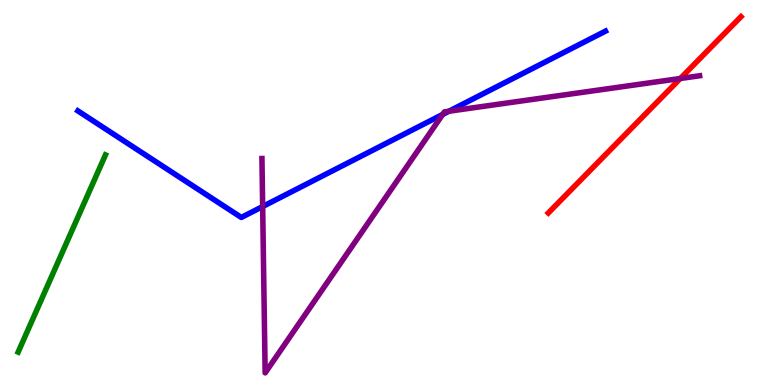[{'lines': ['blue', 'red'], 'intersections': []}, {'lines': ['green', 'red'], 'intersections': []}, {'lines': ['purple', 'red'], 'intersections': [{'x': 8.78, 'y': 7.96}]}, {'lines': ['blue', 'green'], 'intersections': []}, {'lines': ['blue', 'purple'], 'intersections': [{'x': 3.39, 'y': 4.64}, {'x': 5.71, 'y': 7.03}, {'x': 5.79, 'y': 7.11}]}, {'lines': ['green', 'purple'], 'intersections': []}]